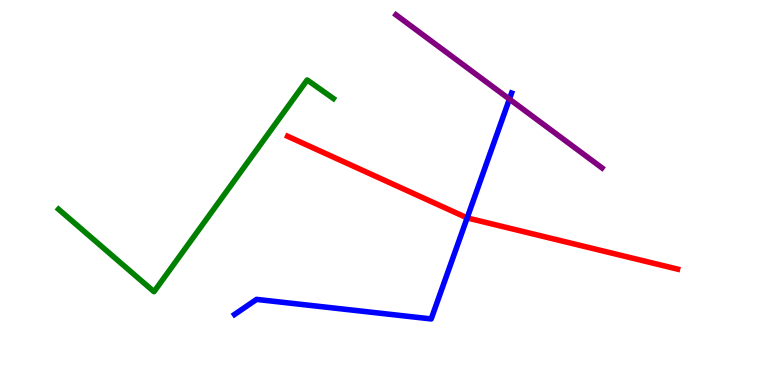[{'lines': ['blue', 'red'], 'intersections': [{'x': 6.03, 'y': 4.34}]}, {'lines': ['green', 'red'], 'intersections': []}, {'lines': ['purple', 'red'], 'intersections': []}, {'lines': ['blue', 'green'], 'intersections': []}, {'lines': ['blue', 'purple'], 'intersections': [{'x': 6.57, 'y': 7.43}]}, {'lines': ['green', 'purple'], 'intersections': []}]